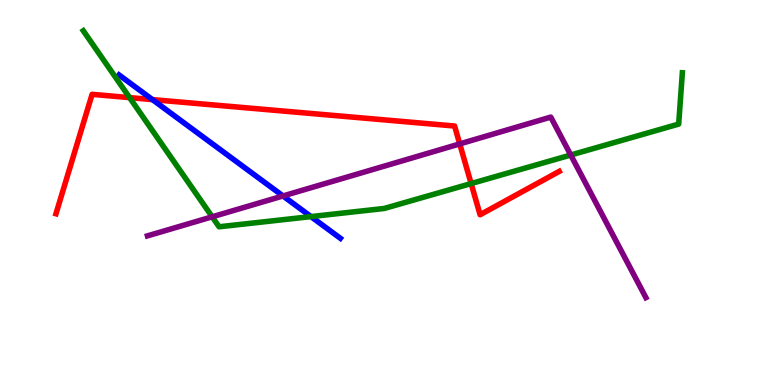[{'lines': ['blue', 'red'], 'intersections': [{'x': 1.97, 'y': 7.41}]}, {'lines': ['green', 'red'], 'intersections': [{'x': 1.67, 'y': 7.46}, {'x': 6.08, 'y': 5.23}]}, {'lines': ['purple', 'red'], 'intersections': [{'x': 5.93, 'y': 6.26}]}, {'lines': ['blue', 'green'], 'intersections': [{'x': 4.01, 'y': 4.37}]}, {'lines': ['blue', 'purple'], 'intersections': [{'x': 3.65, 'y': 4.91}]}, {'lines': ['green', 'purple'], 'intersections': [{'x': 2.74, 'y': 4.37}, {'x': 7.36, 'y': 5.97}]}]